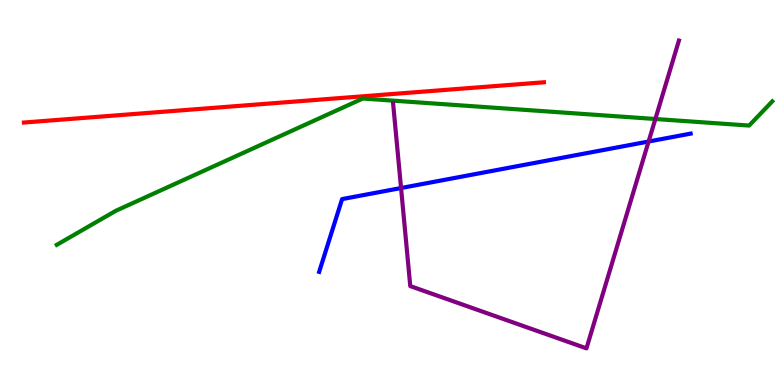[{'lines': ['blue', 'red'], 'intersections': []}, {'lines': ['green', 'red'], 'intersections': []}, {'lines': ['purple', 'red'], 'intersections': []}, {'lines': ['blue', 'green'], 'intersections': []}, {'lines': ['blue', 'purple'], 'intersections': [{'x': 5.17, 'y': 5.12}, {'x': 8.37, 'y': 6.32}]}, {'lines': ['green', 'purple'], 'intersections': [{'x': 8.46, 'y': 6.91}]}]